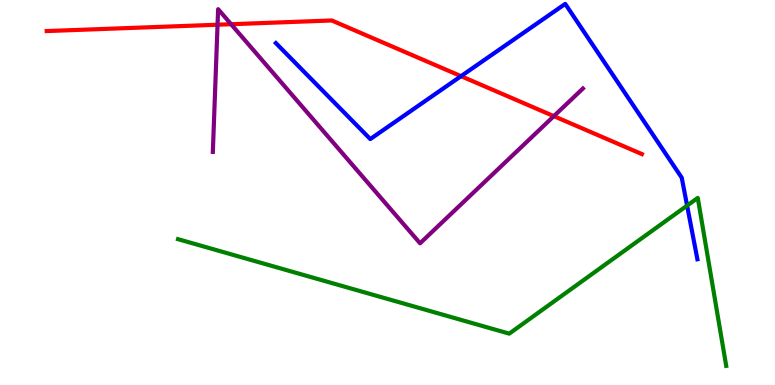[{'lines': ['blue', 'red'], 'intersections': [{'x': 5.95, 'y': 8.02}]}, {'lines': ['green', 'red'], 'intersections': []}, {'lines': ['purple', 'red'], 'intersections': [{'x': 2.81, 'y': 9.36}, {'x': 2.98, 'y': 9.37}, {'x': 7.15, 'y': 6.98}]}, {'lines': ['blue', 'green'], 'intersections': [{'x': 8.87, 'y': 4.66}]}, {'lines': ['blue', 'purple'], 'intersections': []}, {'lines': ['green', 'purple'], 'intersections': []}]